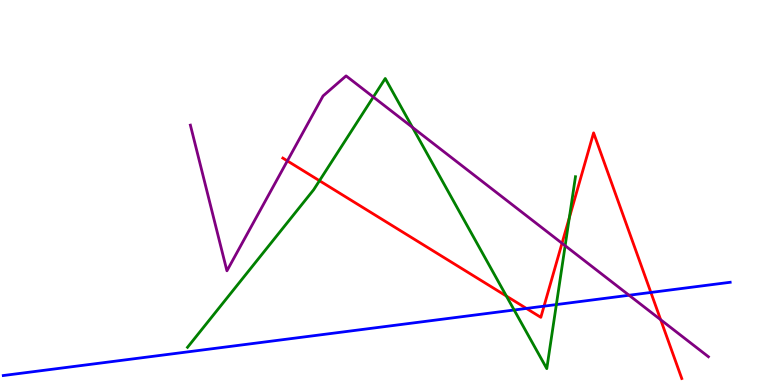[{'lines': ['blue', 'red'], 'intersections': [{'x': 6.79, 'y': 1.99}, {'x': 7.02, 'y': 2.05}, {'x': 8.4, 'y': 2.4}]}, {'lines': ['green', 'red'], 'intersections': [{'x': 4.12, 'y': 5.31}, {'x': 6.53, 'y': 2.31}, {'x': 7.35, 'y': 4.35}]}, {'lines': ['purple', 'red'], 'intersections': [{'x': 3.71, 'y': 5.82}, {'x': 7.25, 'y': 3.68}, {'x': 8.52, 'y': 1.7}]}, {'lines': ['blue', 'green'], 'intersections': [{'x': 6.63, 'y': 1.95}, {'x': 7.18, 'y': 2.09}]}, {'lines': ['blue', 'purple'], 'intersections': [{'x': 8.12, 'y': 2.33}]}, {'lines': ['green', 'purple'], 'intersections': [{'x': 4.82, 'y': 7.48}, {'x': 5.32, 'y': 6.69}, {'x': 7.29, 'y': 3.62}]}]